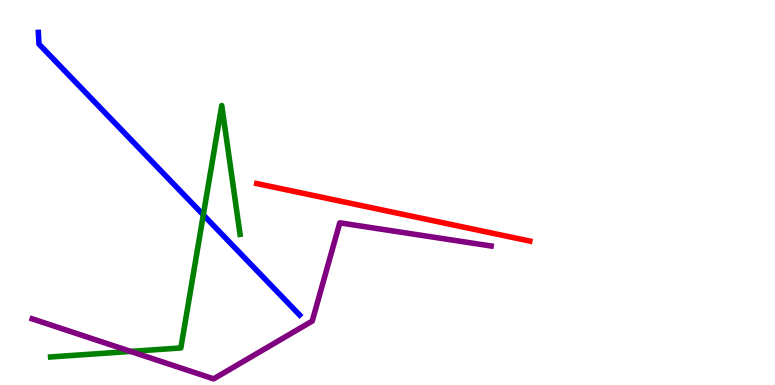[{'lines': ['blue', 'red'], 'intersections': []}, {'lines': ['green', 'red'], 'intersections': []}, {'lines': ['purple', 'red'], 'intersections': []}, {'lines': ['blue', 'green'], 'intersections': [{'x': 2.62, 'y': 4.42}]}, {'lines': ['blue', 'purple'], 'intersections': []}, {'lines': ['green', 'purple'], 'intersections': [{'x': 1.69, 'y': 0.872}]}]